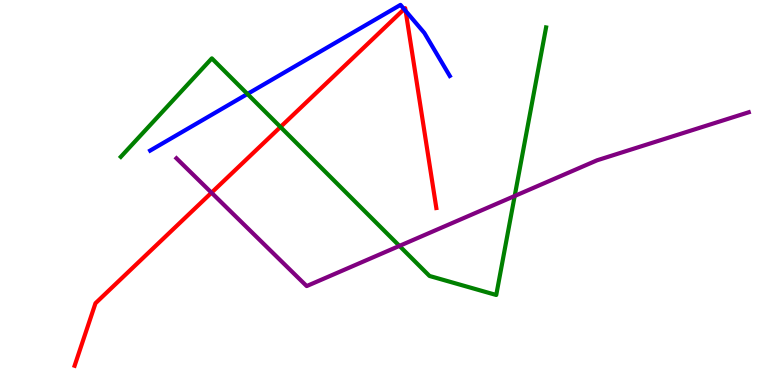[{'lines': ['blue', 'red'], 'intersections': [{'x': 5.21, 'y': 9.76}, {'x': 5.23, 'y': 9.72}]}, {'lines': ['green', 'red'], 'intersections': [{'x': 3.62, 'y': 6.7}]}, {'lines': ['purple', 'red'], 'intersections': [{'x': 2.73, 'y': 4.99}]}, {'lines': ['blue', 'green'], 'intersections': [{'x': 3.19, 'y': 7.56}]}, {'lines': ['blue', 'purple'], 'intersections': []}, {'lines': ['green', 'purple'], 'intersections': [{'x': 5.15, 'y': 3.61}, {'x': 6.64, 'y': 4.91}]}]